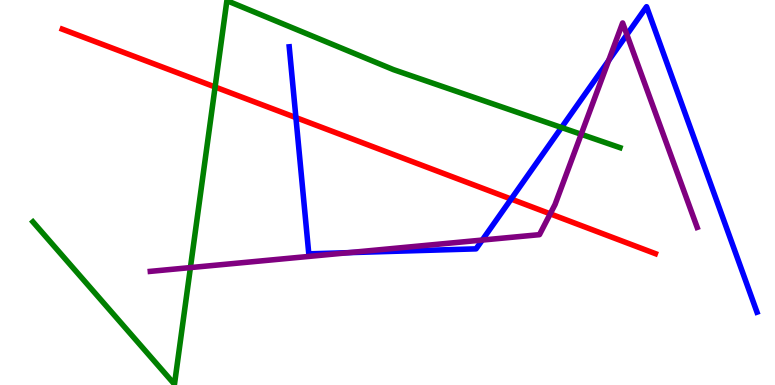[{'lines': ['blue', 'red'], 'intersections': [{'x': 3.82, 'y': 6.95}, {'x': 6.6, 'y': 4.83}]}, {'lines': ['green', 'red'], 'intersections': [{'x': 2.78, 'y': 7.74}]}, {'lines': ['purple', 'red'], 'intersections': [{'x': 7.1, 'y': 4.45}]}, {'lines': ['blue', 'green'], 'intersections': [{'x': 7.25, 'y': 6.69}]}, {'lines': ['blue', 'purple'], 'intersections': [{'x': 4.5, 'y': 3.44}, {'x': 6.22, 'y': 3.76}, {'x': 7.85, 'y': 8.43}, {'x': 8.09, 'y': 9.1}]}, {'lines': ['green', 'purple'], 'intersections': [{'x': 2.46, 'y': 3.05}, {'x': 7.5, 'y': 6.51}]}]